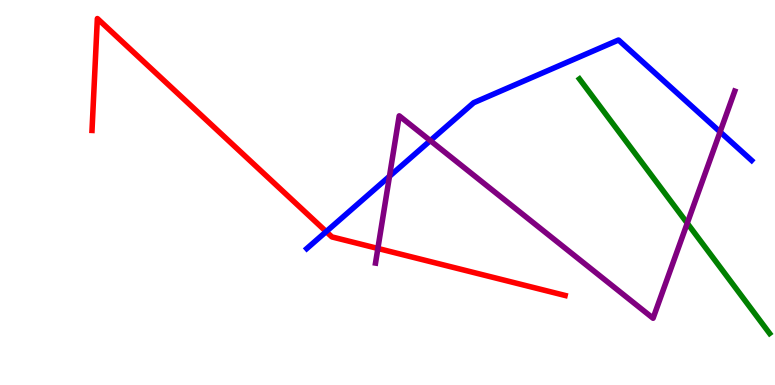[{'lines': ['blue', 'red'], 'intersections': [{'x': 4.21, 'y': 3.98}]}, {'lines': ['green', 'red'], 'intersections': []}, {'lines': ['purple', 'red'], 'intersections': [{'x': 4.88, 'y': 3.55}]}, {'lines': ['blue', 'green'], 'intersections': []}, {'lines': ['blue', 'purple'], 'intersections': [{'x': 5.03, 'y': 5.42}, {'x': 5.55, 'y': 6.35}, {'x': 9.29, 'y': 6.57}]}, {'lines': ['green', 'purple'], 'intersections': [{'x': 8.87, 'y': 4.2}]}]